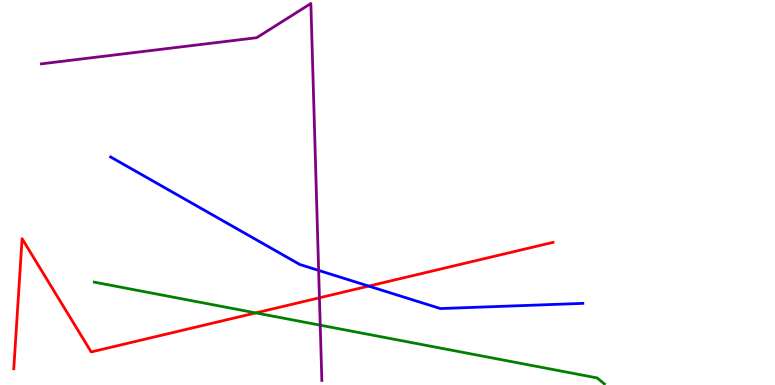[{'lines': ['blue', 'red'], 'intersections': [{'x': 4.76, 'y': 2.57}]}, {'lines': ['green', 'red'], 'intersections': [{'x': 3.3, 'y': 1.87}]}, {'lines': ['purple', 'red'], 'intersections': [{'x': 4.12, 'y': 2.27}]}, {'lines': ['blue', 'green'], 'intersections': []}, {'lines': ['blue', 'purple'], 'intersections': [{'x': 4.11, 'y': 2.98}]}, {'lines': ['green', 'purple'], 'intersections': [{'x': 4.13, 'y': 1.55}]}]